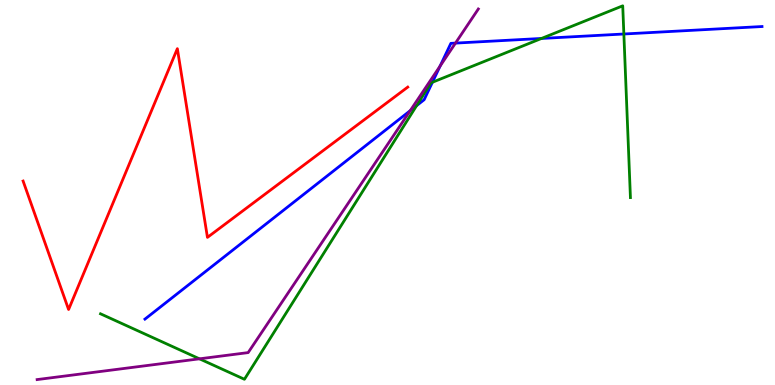[{'lines': ['blue', 'red'], 'intersections': []}, {'lines': ['green', 'red'], 'intersections': []}, {'lines': ['purple', 'red'], 'intersections': []}, {'lines': ['blue', 'green'], 'intersections': [{'x': 5.38, 'y': 7.25}, {'x': 5.58, 'y': 7.86}, {'x': 6.99, 'y': 9.0}, {'x': 8.05, 'y': 9.12}]}, {'lines': ['blue', 'purple'], 'intersections': [{'x': 5.29, 'y': 7.13}, {'x': 5.68, 'y': 8.28}, {'x': 5.88, 'y': 8.88}]}, {'lines': ['green', 'purple'], 'intersections': [{'x': 2.57, 'y': 0.68}]}]